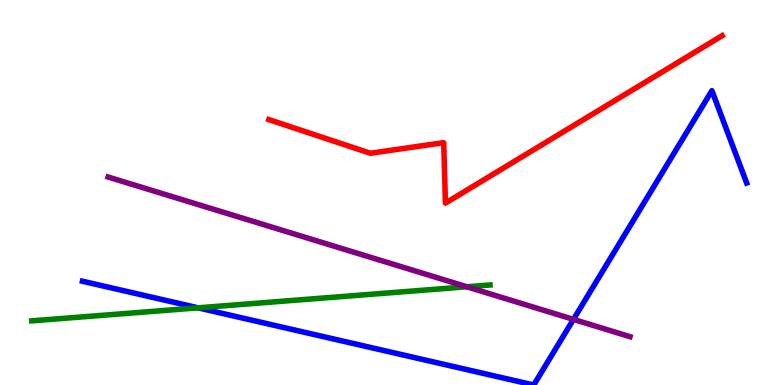[{'lines': ['blue', 'red'], 'intersections': []}, {'lines': ['green', 'red'], 'intersections': []}, {'lines': ['purple', 'red'], 'intersections': []}, {'lines': ['blue', 'green'], 'intersections': [{'x': 2.56, 'y': 2.0}]}, {'lines': ['blue', 'purple'], 'intersections': [{'x': 7.4, 'y': 1.7}]}, {'lines': ['green', 'purple'], 'intersections': [{'x': 6.02, 'y': 2.55}]}]